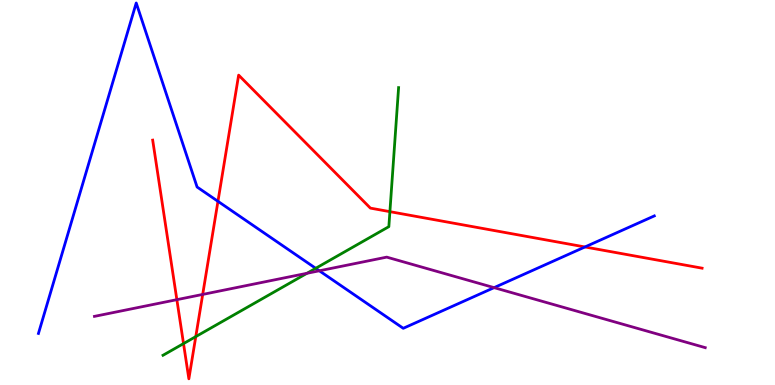[{'lines': ['blue', 'red'], 'intersections': [{'x': 2.81, 'y': 4.77}, {'x': 7.55, 'y': 3.59}]}, {'lines': ['green', 'red'], 'intersections': [{'x': 2.37, 'y': 1.08}, {'x': 2.53, 'y': 1.26}, {'x': 5.03, 'y': 4.5}]}, {'lines': ['purple', 'red'], 'intersections': [{'x': 2.28, 'y': 2.22}, {'x': 2.62, 'y': 2.35}]}, {'lines': ['blue', 'green'], 'intersections': [{'x': 4.07, 'y': 3.03}]}, {'lines': ['blue', 'purple'], 'intersections': [{'x': 4.12, 'y': 2.97}, {'x': 6.38, 'y': 2.53}]}, {'lines': ['green', 'purple'], 'intersections': [{'x': 3.96, 'y': 2.9}]}]